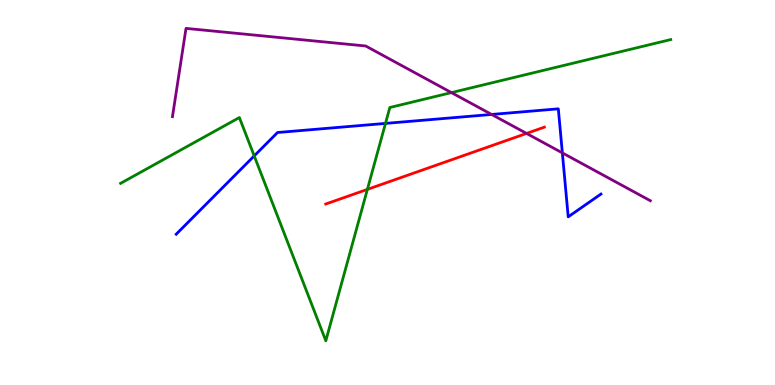[{'lines': ['blue', 'red'], 'intersections': []}, {'lines': ['green', 'red'], 'intersections': [{'x': 4.74, 'y': 5.08}]}, {'lines': ['purple', 'red'], 'intersections': [{'x': 6.79, 'y': 6.53}]}, {'lines': ['blue', 'green'], 'intersections': [{'x': 3.28, 'y': 5.95}, {'x': 4.97, 'y': 6.79}]}, {'lines': ['blue', 'purple'], 'intersections': [{'x': 6.34, 'y': 7.03}, {'x': 7.26, 'y': 6.03}]}, {'lines': ['green', 'purple'], 'intersections': [{'x': 5.83, 'y': 7.59}]}]